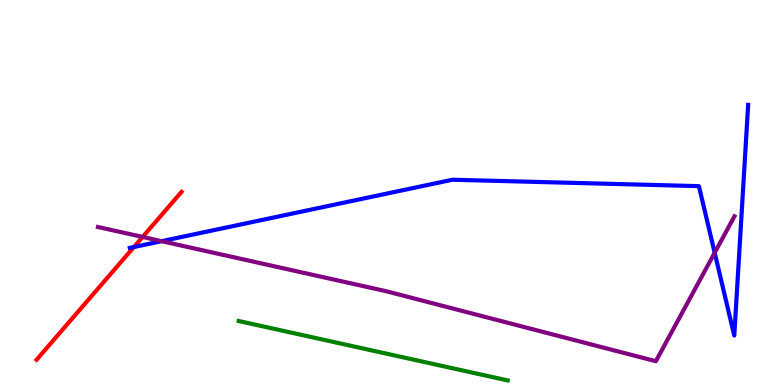[{'lines': ['blue', 'red'], 'intersections': [{'x': 1.73, 'y': 3.58}]}, {'lines': ['green', 'red'], 'intersections': []}, {'lines': ['purple', 'red'], 'intersections': [{'x': 1.84, 'y': 3.85}]}, {'lines': ['blue', 'green'], 'intersections': []}, {'lines': ['blue', 'purple'], 'intersections': [{'x': 2.09, 'y': 3.74}, {'x': 9.22, 'y': 3.43}]}, {'lines': ['green', 'purple'], 'intersections': []}]